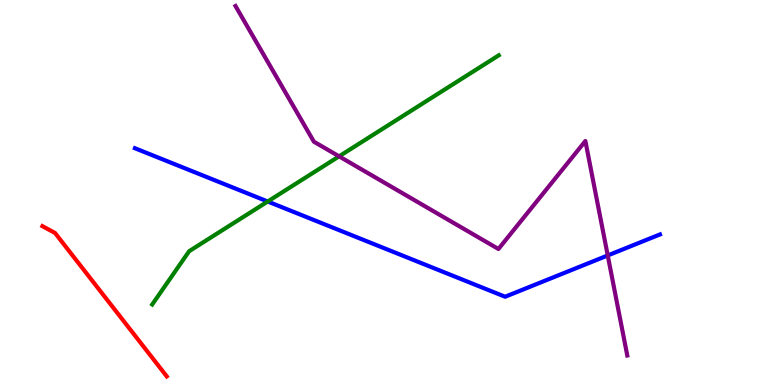[{'lines': ['blue', 'red'], 'intersections': []}, {'lines': ['green', 'red'], 'intersections': []}, {'lines': ['purple', 'red'], 'intersections': []}, {'lines': ['blue', 'green'], 'intersections': [{'x': 3.45, 'y': 4.77}]}, {'lines': ['blue', 'purple'], 'intersections': [{'x': 7.84, 'y': 3.36}]}, {'lines': ['green', 'purple'], 'intersections': [{'x': 4.38, 'y': 5.94}]}]